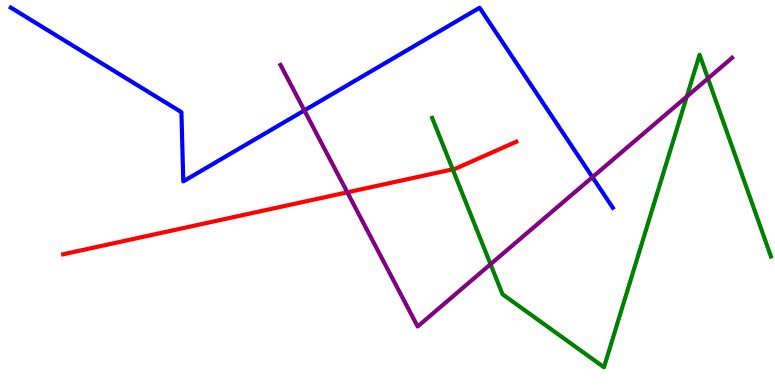[{'lines': ['blue', 'red'], 'intersections': []}, {'lines': ['green', 'red'], 'intersections': [{'x': 5.84, 'y': 5.6}]}, {'lines': ['purple', 'red'], 'intersections': [{'x': 4.48, 'y': 5.0}]}, {'lines': ['blue', 'green'], 'intersections': []}, {'lines': ['blue', 'purple'], 'intersections': [{'x': 3.93, 'y': 7.13}, {'x': 7.64, 'y': 5.4}]}, {'lines': ['green', 'purple'], 'intersections': [{'x': 6.33, 'y': 3.14}, {'x': 8.86, 'y': 7.49}, {'x': 9.13, 'y': 7.96}]}]